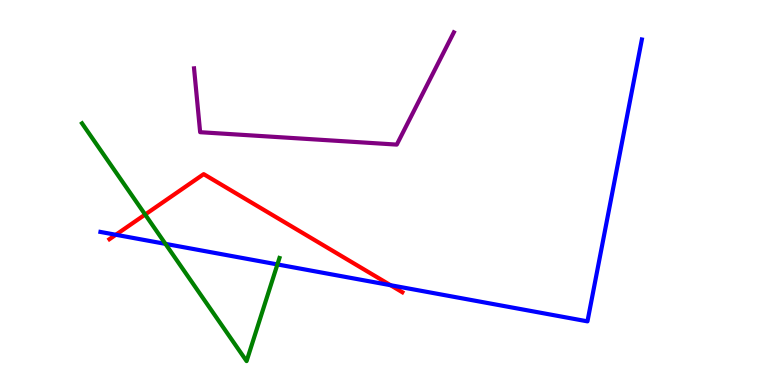[{'lines': ['blue', 'red'], 'intersections': [{'x': 1.49, 'y': 3.9}, {'x': 5.04, 'y': 2.59}]}, {'lines': ['green', 'red'], 'intersections': [{'x': 1.87, 'y': 4.43}]}, {'lines': ['purple', 'red'], 'intersections': []}, {'lines': ['blue', 'green'], 'intersections': [{'x': 2.13, 'y': 3.67}, {'x': 3.58, 'y': 3.13}]}, {'lines': ['blue', 'purple'], 'intersections': []}, {'lines': ['green', 'purple'], 'intersections': []}]